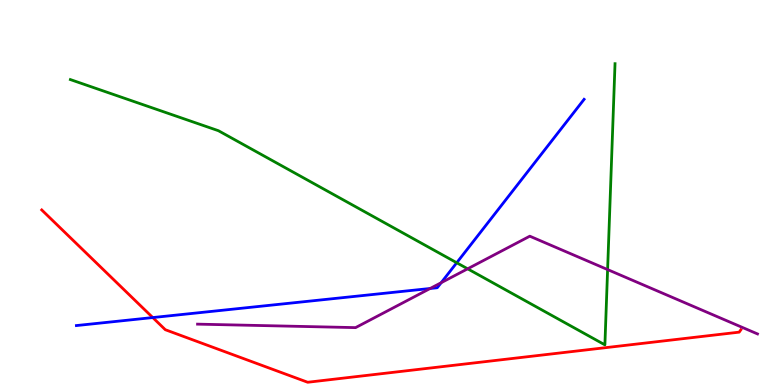[{'lines': ['blue', 'red'], 'intersections': [{'x': 1.97, 'y': 1.75}]}, {'lines': ['green', 'red'], 'intersections': []}, {'lines': ['purple', 'red'], 'intersections': []}, {'lines': ['blue', 'green'], 'intersections': [{'x': 5.89, 'y': 3.18}]}, {'lines': ['blue', 'purple'], 'intersections': [{'x': 5.55, 'y': 2.51}, {'x': 5.69, 'y': 2.66}]}, {'lines': ['green', 'purple'], 'intersections': [{'x': 6.03, 'y': 3.02}, {'x': 7.84, 'y': 3.0}]}]